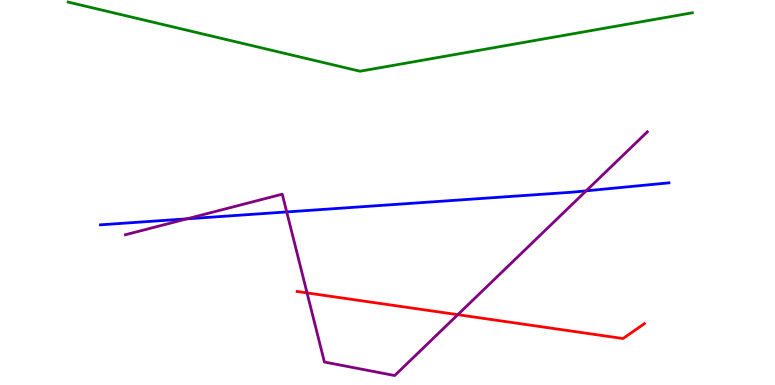[{'lines': ['blue', 'red'], 'intersections': []}, {'lines': ['green', 'red'], 'intersections': []}, {'lines': ['purple', 'red'], 'intersections': [{'x': 3.96, 'y': 2.39}, {'x': 5.91, 'y': 1.83}]}, {'lines': ['blue', 'green'], 'intersections': []}, {'lines': ['blue', 'purple'], 'intersections': [{'x': 2.41, 'y': 4.32}, {'x': 3.7, 'y': 4.5}, {'x': 7.56, 'y': 5.04}]}, {'lines': ['green', 'purple'], 'intersections': []}]